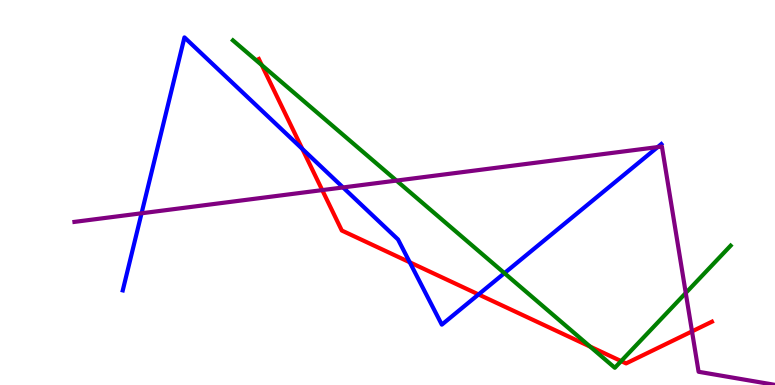[{'lines': ['blue', 'red'], 'intersections': [{'x': 3.9, 'y': 6.13}, {'x': 5.29, 'y': 3.19}, {'x': 6.17, 'y': 2.35}]}, {'lines': ['green', 'red'], 'intersections': [{'x': 3.38, 'y': 8.31}, {'x': 7.61, 'y': 0.998}, {'x': 8.01, 'y': 0.621}]}, {'lines': ['purple', 'red'], 'intersections': [{'x': 4.16, 'y': 5.06}, {'x': 8.93, 'y': 1.39}]}, {'lines': ['blue', 'green'], 'intersections': [{'x': 6.51, 'y': 2.91}]}, {'lines': ['blue', 'purple'], 'intersections': [{'x': 1.83, 'y': 4.46}, {'x': 4.43, 'y': 5.13}, {'x': 8.49, 'y': 6.18}]}, {'lines': ['green', 'purple'], 'intersections': [{'x': 5.12, 'y': 5.31}, {'x': 8.85, 'y': 2.39}]}]